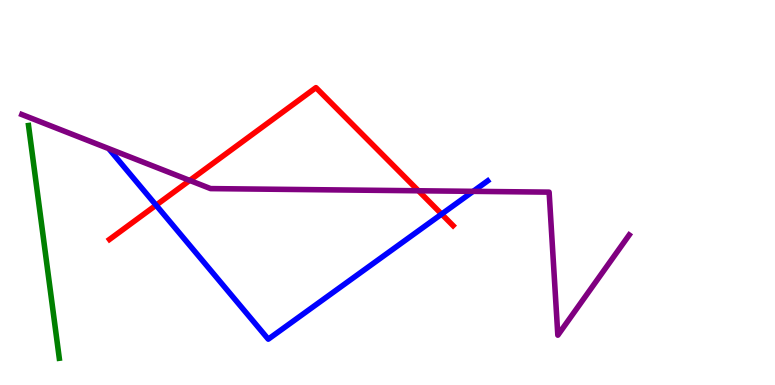[{'lines': ['blue', 'red'], 'intersections': [{'x': 2.01, 'y': 4.67}, {'x': 5.7, 'y': 4.44}]}, {'lines': ['green', 'red'], 'intersections': []}, {'lines': ['purple', 'red'], 'intersections': [{'x': 2.45, 'y': 5.31}, {'x': 5.4, 'y': 5.04}]}, {'lines': ['blue', 'green'], 'intersections': []}, {'lines': ['blue', 'purple'], 'intersections': [{'x': 6.11, 'y': 5.03}]}, {'lines': ['green', 'purple'], 'intersections': []}]